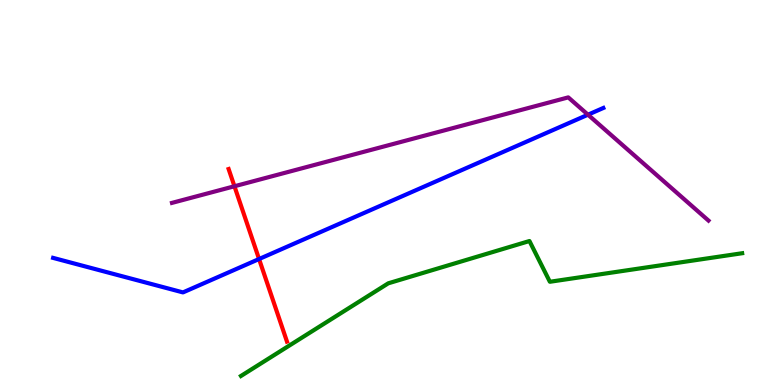[{'lines': ['blue', 'red'], 'intersections': [{'x': 3.34, 'y': 3.27}]}, {'lines': ['green', 'red'], 'intersections': []}, {'lines': ['purple', 'red'], 'intersections': [{'x': 3.03, 'y': 5.16}]}, {'lines': ['blue', 'green'], 'intersections': []}, {'lines': ['blue', 'purple'], 'intersections': [{'x': 7.59, 'y': 7.02}]}, {'lines': ['green', 'purple'], 'intersections': []}]